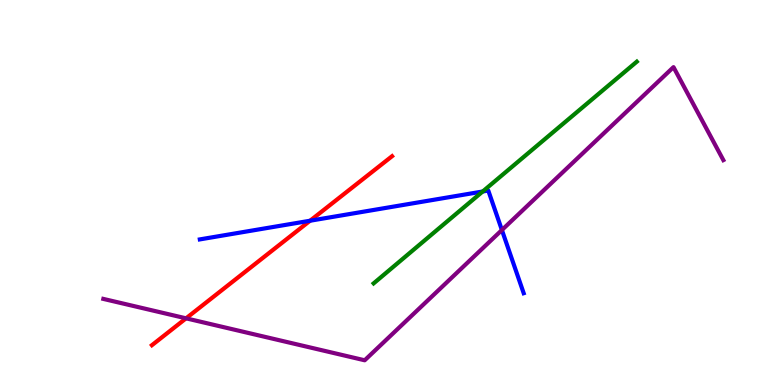[{'lines': ['blue', 'red'], 'intersections': [{'x': 4.0, 'y': 4.27}]}, {'lines': ['green', 'red'], 'intersections': []}, {'lines': ['purple', 'red'], 'intersections': [{'x': 2.4, 'y': 1.73}]}, {'lines': ['blue', 'green'], 'intersections': [{'x': 6.23, 'y': 5.03}]}, {'lines': ['blue', 'purple'], 'intersections': [{'x': 6.48, 'y': 4.03}]}, {'lines': ['green', 'purple'], 'intersections': []}]